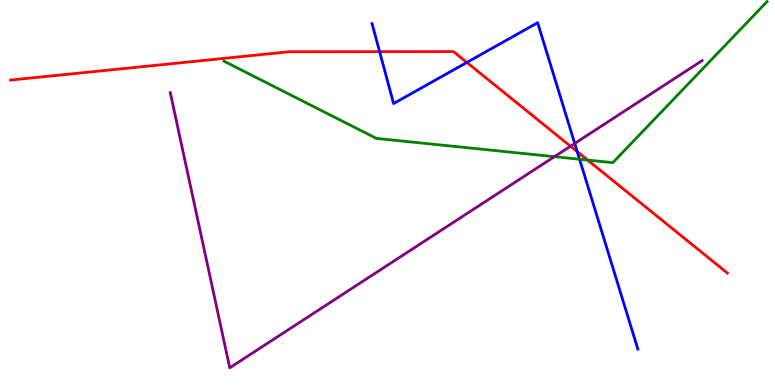[{'lines': ['blue', 'red'], 'intersections': [{'x': 4.9, 'y': 8.66}, {'x': 6.02, 'y': 8.38}, {'x': 7.45, 'y': 6.06}]}, {'lines': ['green', 'red'], 'intersections': [{'x': 7.58, 'y': 5.84}]}, {'lines': ['purple', 'red'], 'intersections': [{'x': 7.36, 'y': 6.2}]}, {'lines': ['blue', 'green'], 'intersections': [{'x': 7.48, 'y': 5.86}]}, {'lines': ['blue', 'purple'], 'intersections': [{'x': 7.42, 'y': 6.27}]}, {'lines': ['green', 'purple'], 'intersections': [{'x': 7.15, 'y': 5.93}]}]